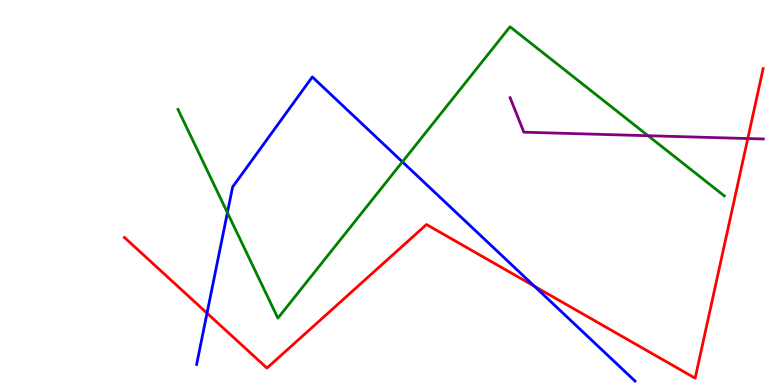[{'lines': ['blue', 'red'], 'intersections': [{'x': 2.67, 'y': 1.87}, {'x': 6.9, 'y': 2.56}]}, {'lines': ['green', 'red'], 'intersections': []}, {'lines': ['purple', 'red'], 'intersections': [{'x': 9.65, 'y': 6.4}]}, {'lines': ['blue', 'green'], 'intersections': [{'x': 2.93, 'y': 4.48}, {'x': 5.19, 'y': 5.8}]}, {'lines': ['blue', 'purple'], 'intersections': []}, {'lines': ['green', 'purple'], 'intersections': [{'x': 8.36, 'y': 6.47}]}]